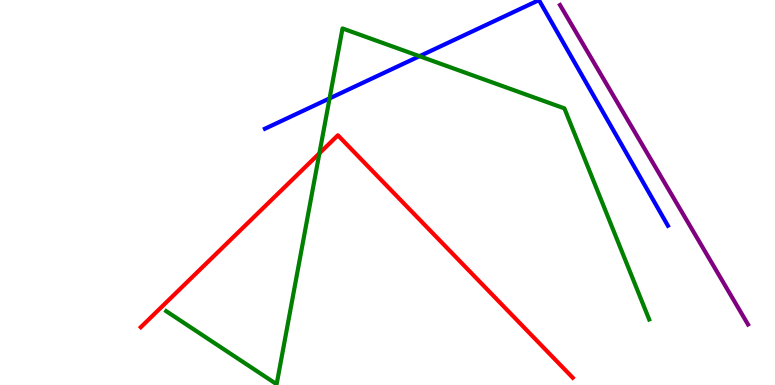[{'lines': ['blue', 'red'], 'intersections': []}, {'lines': ['green', 'red'], 'intersections': [{'x': 4.12, 'y': 6.02}]}, {'lines': ['purple', 'red'], 'intersections': []}, {'lines': ['blue', 'green'], 'intersections': [{'x': 4.25, 'y': 7.44}, {'x': 5.41, 'y': 8.54}]}, {'lines': ['blue', 'purple'], 'intersections': []}, {'lines': ['green', 'purple'], 'intersections': []}]